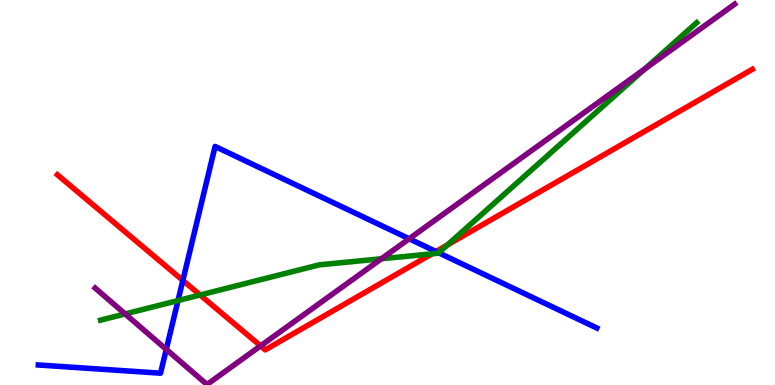[{'lines': ['blue', 'red'], 'intersections': [{'x': 2.36, 'y': 2.72}, {'x': 5.63, 'y': 3.47}]}, {'lines': ['green', 'red'], 'intersections': [{'x': 2.58, 'y': 2.34}, {'x': 5.57, 'y': 3.41}, {'x': 5.77, 'y': 3.64}]}, {'lines': ['purple', 'red'], 'intersections': [{'x': 3.36, 'y': 1.02}]}, {'lines': ['blue', 'green'], 'intersections': [{'x': 2.3, 'y': 2.19}, {'x': 5.66, 'y': 3.43}]}, {'lines': ['blue', 'purple'], 'intersections': [{'x': 2.15, 'y': 0.925}, {'x': 5.28, 'y': 3.8}]}, {'lines': ['green', 'purple'], 'intersections': [{'x': 1.61, 'y': 1.85}, {'x': 4.92, 'y': 3.28}, {'x': 8.32, 'y': 8.21}]}]